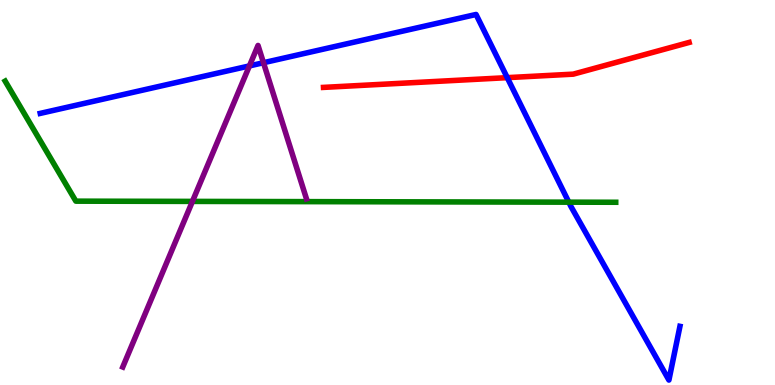[{'lines': ['blue', 'red'], 'intersections': [{'x': 6.55, 'y': 7.98}]}, {'lines': ['green', 'red'], 'intersections': []}, {'lines': ['purple', 'red'], 'intersections': []}, {'lines': ['blue', 'green'], 'intersections': [{'x': 7.34, 'y': 4.75}]}, {'lines': ['blue', 'purple'], 'intersections': [{'x': 3.22, 'y': 8.29}, {'x': 3.4, 'y': 8.37}]}, {'lines': ['green', 'purple'], 'intersections': [{'x': 2.48, 'y': 4.77}]}]